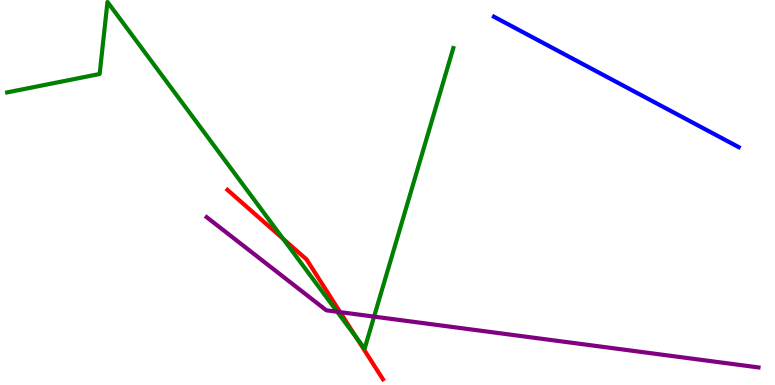[{'lines': ['blue', 'red'], 'intersections': []}, {'lines': ['green', 'red'], 'intersections': [{'x': 3.65, 'y': 3.8}, {'x': 4.6, 'y': 1.23}]}, {'lines': ['purple', 'red'], 'intersections': [{'x': 4.39, 'y': 1.89}]}, {'lines': ['blue', 'green'], 'intersections': []}, {'lines': ['blue', 'purple'], 'intersections': []}, {'lines': ['green', 'purple'], 'intersections': [{'x': 4.35, 'y': 1.9}, {'x': 4.83, 'y': 1.78}]}]